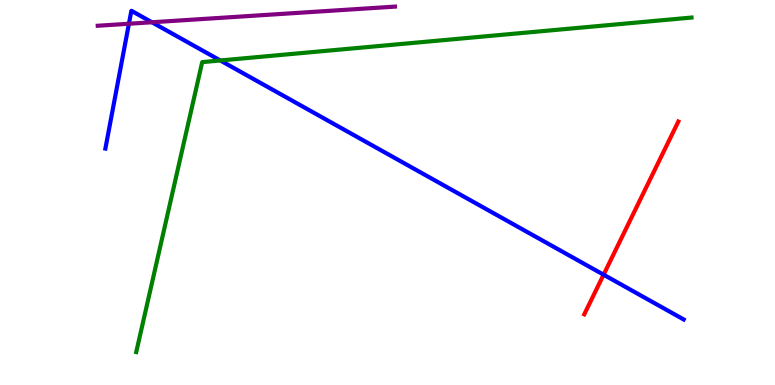[{'lines': ['blue', 'red'], 'intersections': [{'x': 7.79, 'y': 2.86}]}, {'lines': ['green', 'red'], 'intersections': []}, {'lines': ['purple', 'red'], 'intersections': []}, {'lines': ['blue', 'green'], 'intersections': [{'x': 2.84, 'y': 8.43}]}, {'lines': ['blue', 'purple'], 'intersections': [{'x': 1.66, 'y': 9.38}, {'x': 1.96, 'y': 9.42}]}, {'lines': ['green', 'purple'], 'intersections': []}]